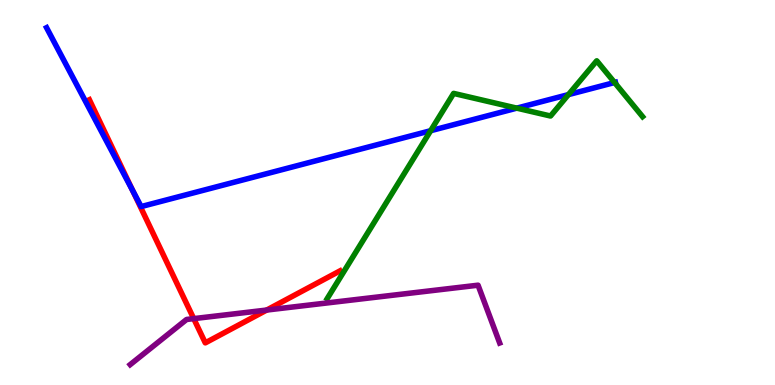[{'lines': ['blue', 'red'], 'intersections': [{'x': 1.71, 'y': 5.05}]}, {'lines': ['green', 'red'], 'intersections': []}, {'lines': ['purple', 'red'], 'intersections': [{'x': 2.5, 'y': 1.72}, {'x': 3.44, 'y': 1.95}]}, {'lines': ['blue', 'green'], 'intersections': [{'x': 5.56, 'y': 6.6}, {'x': 6.67, 'y': 7.19}, {'x': 7.33, 'y': 7.54}, {'x': 7.93, 'y': 7.86}]}, {'lines': ['blue', 'purple'], 'intersections': []}, {'lines': ['green', 'purple'], 'intersections': []}]